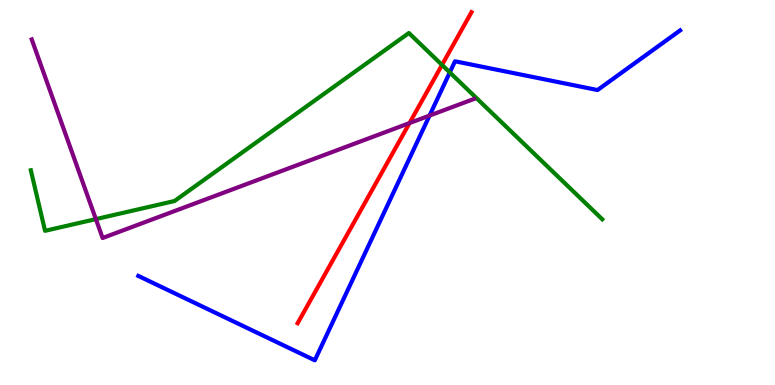[{'lines': ['blue', 'red'], 'intersections': []}, {'lines': ['green', 'red'], 'intersections': [{'x': 5.7, 'y': 8.31}]}, {'lines': ['purple', 'red'], 'intersections': [{'x': 5.28, 'y': 6.8}]}, {'lines': ['blue', 'green'], 'intersections': [{'x': 5.8, 'y': 8.12}]}, {'lines': ['blue', 'purple'], 'intersections': [{'x': 5.54, 'y': 7.0}]}, {'lines': ['green', 'purple'], 'intersections': [{'x': 1.24, 'y': 4.31}]}]